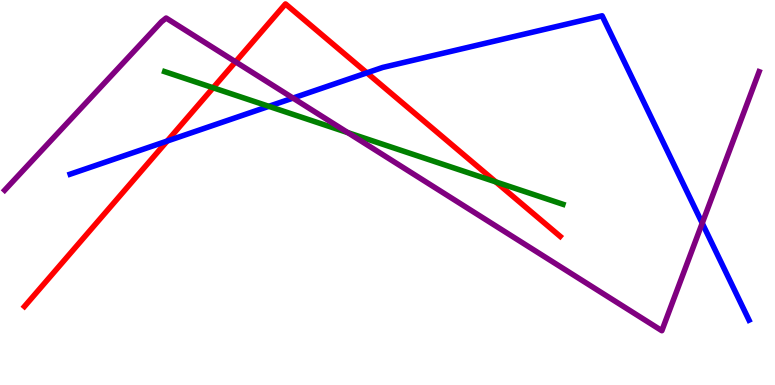[{'lines': ['blue', 'red'], 'intersections': [{'x': 2.16, 'y': 6.34}, {'x': 4.73, 'y': 8.11}]}, {'lines': ['green', 'red'], 'intersections': [{'x': 2.75, 'y': 7.72}, {'x': 6.4, 'y': 5.27}]}, {'lines': ['purple', 'red'], 'intersections': [{'x': 3.04, 'y': 8.39}]}, {'lines': ['blue', 'green'], 'intersections': [{'x': 3.47, 'y': 7.24}]}, {'lines': ['blue', 'purple'], 'intersections': [{'x': 3.78, 'y': 7.45}, {'x': 9.06, 'y': 4.2}]}, {'lines': ['green', 'purple'], 'intersections': [{'x': 4.49, 'y': 6.56}]}]